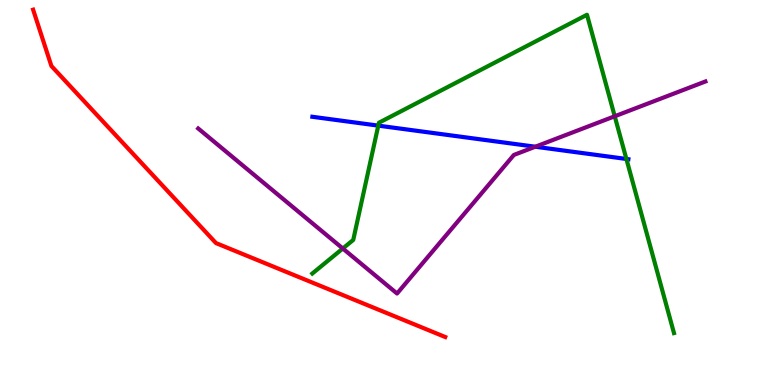[{'lines': ['blue', 'red'], 'intersections': []}, {'lines': ['green', 'red'], 'intersections': []}, {'lines': ['purple', 'red'], 'intersections': []}, {'lines': ['blue', 'green'], 'intersections': [{'x': 4.88, 'y': 6.74}, {'x': 8.08, 'y': 5.87}]}, {'lines': ['blue', 'purple'], 'intersections': [{'x': 6.91, 'y': 6.19}]}, {'lines': ['green', 'purple'], 'intersections': [{'x': 4.42, 'y': 3.55}, {'x': 7.93, 'y': 6.98}]}]